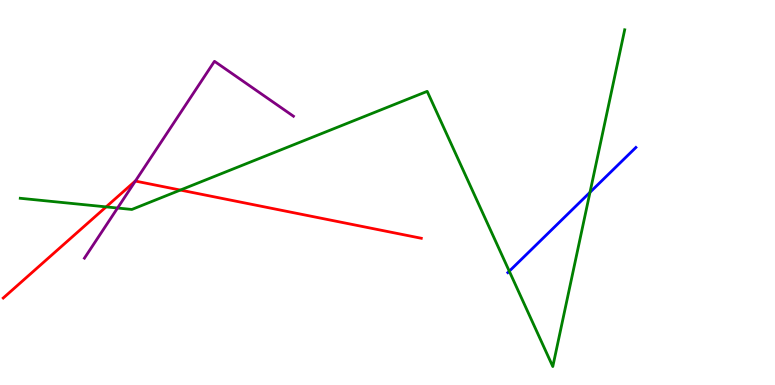[{'lines': ['blue', 'red'], 'intersections': []}, {'lines': ['green', 'red'], 'intersections': [{'x': 1.37, 'y': 4.63}, {'x': 2.33, 'y': 5.06}]}, {'lines': ['purple', 'red'], 'intersections': [{'x': 1.75, 'y': 5.3}]}, {'lines': ['blue', 'green'], 'intersections': [{'x': 6.57, 'y': 2.96}, {'x': 7.61, 'y': 5.0}]}, {'lines': ['blue', 'purple'], 'intersections': []}, {'lines': ['green', 'purple'], 'intersections': [{'x': 1.52, 'y': 4.6}]}]